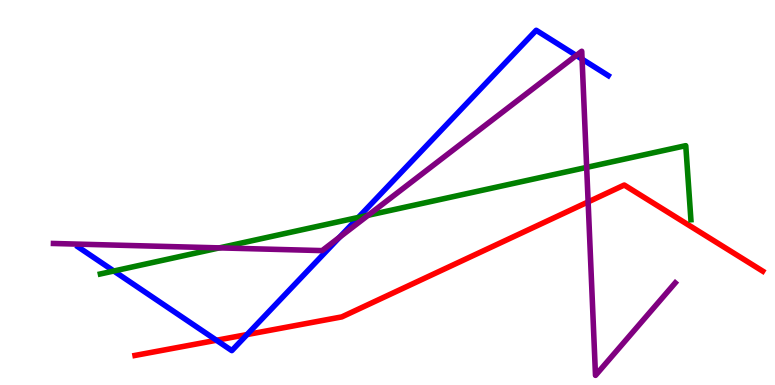[{'lines': ['blue', 'red'], 'intersections': [{'x': 2.79, 'y': 1.16}, {'x': 3.19, 'y': 1.31}]}, {'lines': ['green', 'red'], 'intersections': []}, {'lines': ['purple', 'red'], 'intersections': [{'x': 7.59, 'y': 4.76}]}, {'lines': ['blue', 'green'], 'intersections': [{'x': 1.47, 'y': 2.96}, {'x': 4.62, 'y': 4.35}]}, {'lines': ['blue', 'purple'], 'intersections': [{'x': 4.38, 'y': 3.84}, {'x': 7.44, 'y': 8.56}, {'x': 7.51, 'y': 8.46}]}, {'lines': ['green', 'purple'], 'intersections': [{'x': 2.83, 'y': 3.56}, {'x': 4.75, 'y': 4.41}, {'x': 7.57, 'y': 5.65}]}]